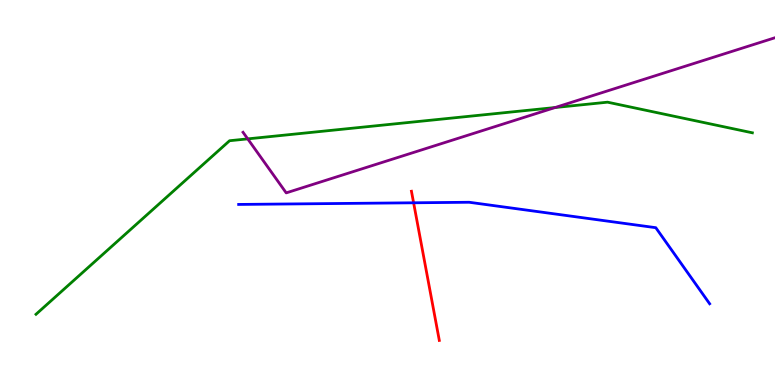[{'lines': ['blue', 'red'], 'intersections': [{'x': 5.34, 'y': 4.73}]}, {'lines': ['green', 'red'], 'intersections': []}, {'lines': ['purple', 'red'], 'intersections': []}, {'lines': ['blue', 'green'], 'intersections': []}, {'lines': ['blue', 'purple'], 'intersections': []}, {'lines': ['green', 'purple'], 'intersections': [{'x': 3.2, 'y': 6.39}, {'x': 7.16, 'y': 7.21}]}]